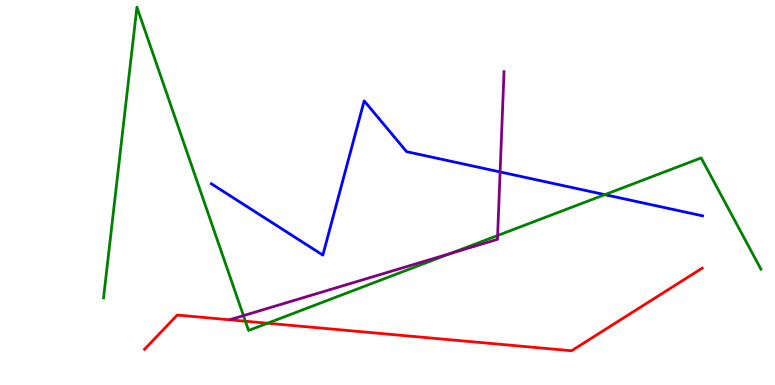[{'lines': ['blue', 'red'], 'intersections': []}, {'lines': ['green', 'red'], 'intersections': [{'x': 3.17, 'y': 1.66}, {'x': 3.45, 'y': 1.6}]}, {'lines': ['purple', 'red'], 'intersections': []}, {'lines': ['blue', 'green'], 'intersections': [{'x': 7.8, 'y': 4.94}]}, {'lines': ['blue', 'purple'], 'intersections': [{'x': 6.45, 'y': 5.53}]}, {'lines': ['green', 'purple'], 'intersections': [{'x': 3.14, 'y': 1.8}, {'x': 5.82, 'y': 3.42}, {'x': 6.42, 'y': 3.88}]}]